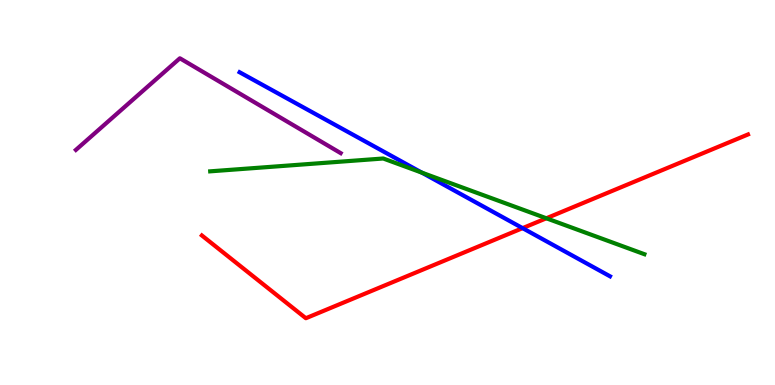[{'lines': ['blue', 'red'], 'intersections': [{'x': 6.74, 'y': 4.07}]}, {'lines': ['green', 'red'], 'intersections': [{'x': 7.05, 'y': 4.33}]}, {'lines': ['purple', 'red'], 'intersections': []}, {'lines': ['blue', 'green'], 'intersections': [{'x': 5.44, 'y': 5.52}]}, {'lines': ['blue', 'purple'], 'intersections': []}, {'lines': ['green', 'purple'], 'intersections': []}]